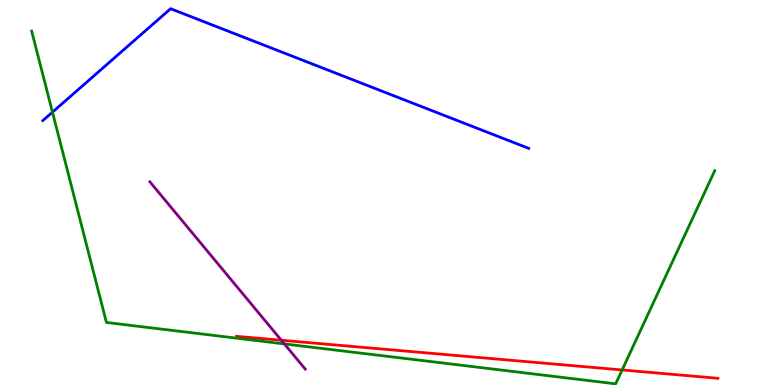[{'lines': ['blue', 'red'], 'intersections': []}, {'lines': ['green', 'red'], 'intersections': [{'x': 8.03, 'y': 0.391}]}, {'lines': ['purple', 'red'], 'intersections': [{'x': 3.63, 'y': 1.16}]}, {'lines': ['blue', 'green'], 'intersections': [{'x': 0.677, 'y': 7.09}]}, {'lines': ['blue', 'purple'], 'intersections': []}, {'lines': ['green', 'purple'], 'intersections': [{'x': 3.67, 'y': 1.07}]}]